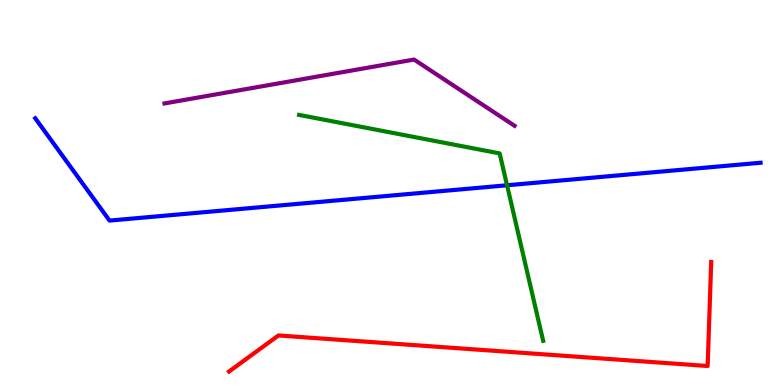[{'lines': ['blue', 'red'], 'intersections': []}, {'lines': ['green', 'red'], 'intersections': []}, {'lines': ['purple', 'red'], 'intersections': []}, {'lines': ['blue', 'green'], 'intersections': [{'x': 6.54, 'y': 5.19}]}, {'lines': ['blue', 'purple'], 'intersections': []}, {'lines': ['green', 'purple'], 'intersections': []}]